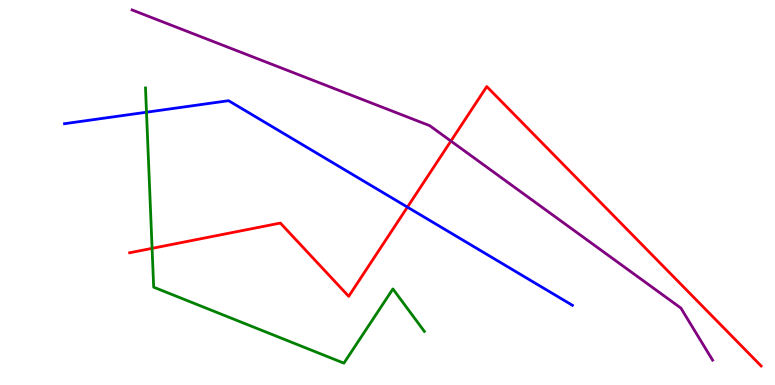[{'lines': ['blue', 'red'], 'intersections': [{'x': 5.26, 'y': 4.62}]}, {'lines': ['green', 'red'], 'intersections': [{'x': 1.96, 'y': 3.55}]}, {'lines': ['purple', 'red'], 'intersections': [{'x': 5.82, 'y': 6.34}]}, {'lines': ['blue', 'green'], 'intersections': [{'x': 1.89, 'y': 7.09}]}, {'lines': ['blue', 'purple'], 'intersections': []}, {'lines': ['green', 'purple'], 'intersections': []}]